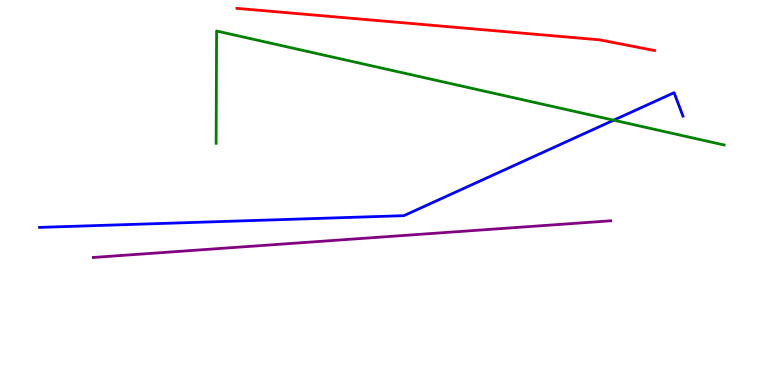[{'lines': ['blue', 'red'], 'intersections': []}, {'lines': ['green', 'red'], 'intersections': []}, {'lines': ['purple', 'red'], 'intersections': []}, {'lines': ['blue', 'green'], 'intersections': [{'x': 7.92, 'y': 6.88}]}, {'lines': ['blue', 'purple'], 'intersections': []}, {'lines': ['green', 'purple'], 'intersections': []}]